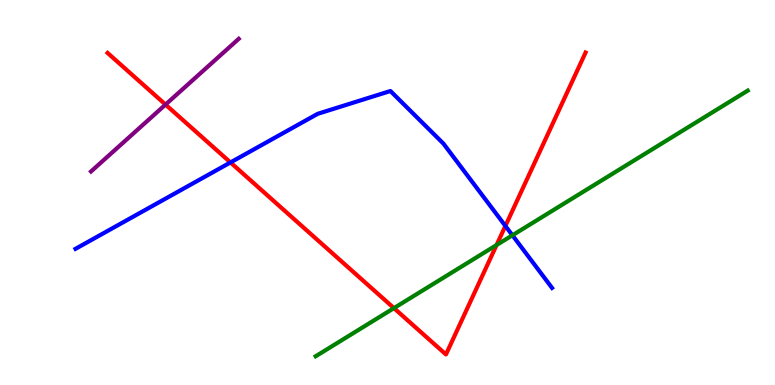[{'lines': ['blue', 'red'], 'intersections': [{'x': 2.97, 'y': 5.78}, {'x': 6.52, 'y': 4.13}]}, {'lines': ['green', 'red'], 'intersections': [{'x': 5.08, 'y': 2.0}, {'x': 6.41, 'y': 3.64}]}, {'lines': ['purple', 'red'], 'intersections': [{'x': 2.14, 'y': 7.28}]}, {'lines': ['blue', 'green'], 'intersections': [{'x': 6.61, 'y': 3.89}]}, {'lines': ['blue', 'purple'], 'intersections': []}, {'lines': ['green', 'purple'], 'intersections': []}]